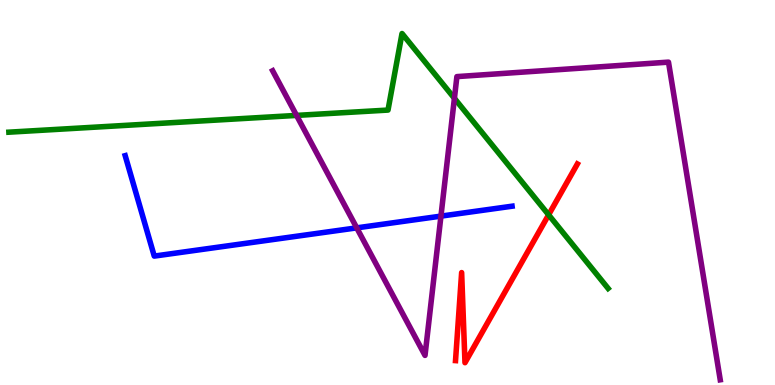[{'lines': ['blue', 'red'], 'intersections': []}, {'lines': ['green', 'red'], 'intersections': [{'x': 7.08, 'y': 4.42}]}, {'lines': ['purple', 'red'], 'intersections': []}, {'lines': ['blue', 'green'], 'intersections': []}, {'lines': ['blue', 'purple'], 'intersections': [{'x': 4.6, 'y': 4.08}, {'x': 5.69, 'y': 4.39}]}, {'lines': ['green', 'purple'], 'intersections': [{'x': 3.83, 'y': 7.0}, {'x': 5.86, 'y': 7.45}]}]